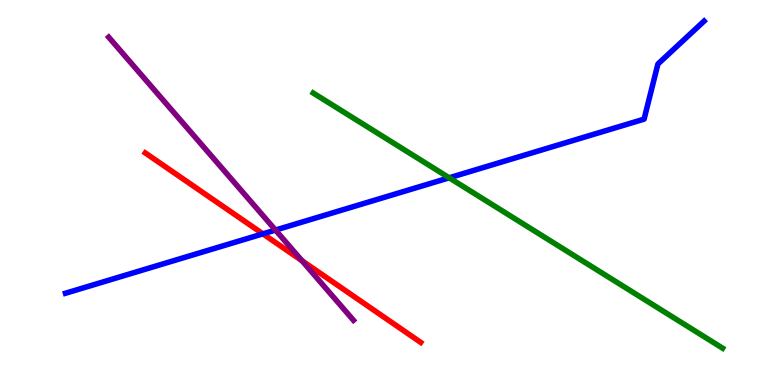[{'lines': ['blue', 'red'], 'intersections': [{'x': 3.39, 'y': 3.93}]}, {'lines': ['green', 'red'], 'intersections': []}, {'lines': ['purple', 'red'], 'intersections': [{'x': 3.9, 'y': 3.23}]}, {'lines': ['blue', 'green'], 'intersections': [{'x': 5.8, 'y': 5.38}]}, {'lines': ['blue', 'purple'], 'intersections': [{'x': 3.55, 'y': 4.02}]}, {'lines': ['green', 'purple'], 'intersections': []}]